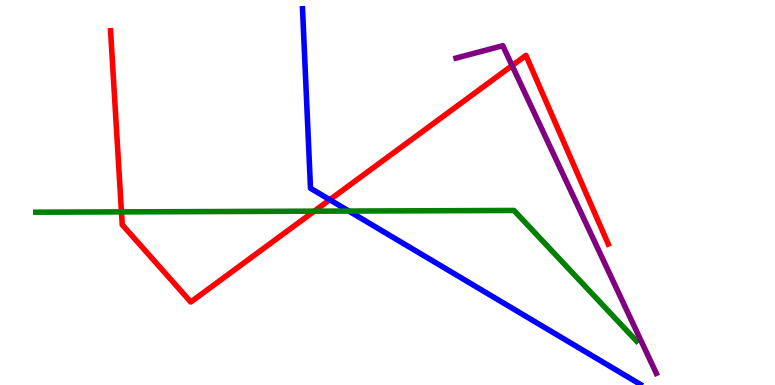[{'lines': ['blue', 'red'], 'intersections': [{'x': 4.26, 'y': 4.81}]}, {'lines': ['green', 'red'], 'intersections': [{'x': 1.57, 'y': 4.5}, {'x': 4.05, 'y': 4.51}]}, {'lines': ['purple', 'red'], 'intersections': [{'x': 6.61, 'y': 8.3}]}, {'lines': ['blue', 'green'], 'intersections': [{'x': 4.5, 'y': 4.52}]}, {'lines': ['blue', 'purple'], 'intersections': []}, {'lines': ['green', 'purple'], 'intersections': []}]